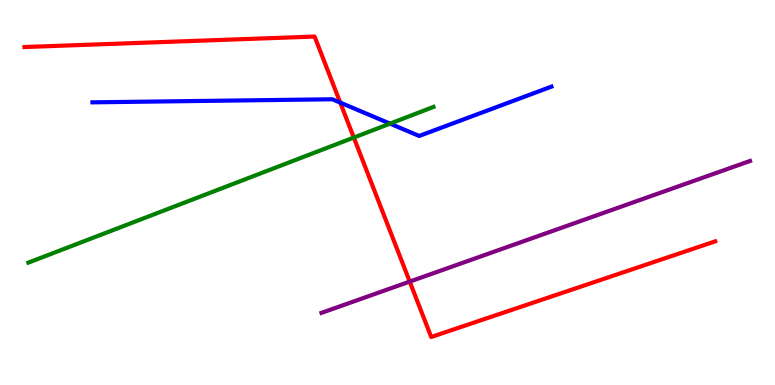[{'lines': ['blue', 'red'], 'intersections': [{'x': 4.39, 'y': 7.34}]}, {'lines': ['green', 'red'], 'intersections': [{'x': 4.57, 'y': 6.43}]}, {'lines': ['purple', 'red'], 'intersections': [{'x': 5.29, 'y': 2.69}]}, {'lines': ['blue', 'green'], 'intersections': [{'x': 5.03, 'y': 6.79}]}, {'lines': ['blue', 'purple'], 'intersections': []}, {'lines': ['green', 'purple'], 'intersections': []}]